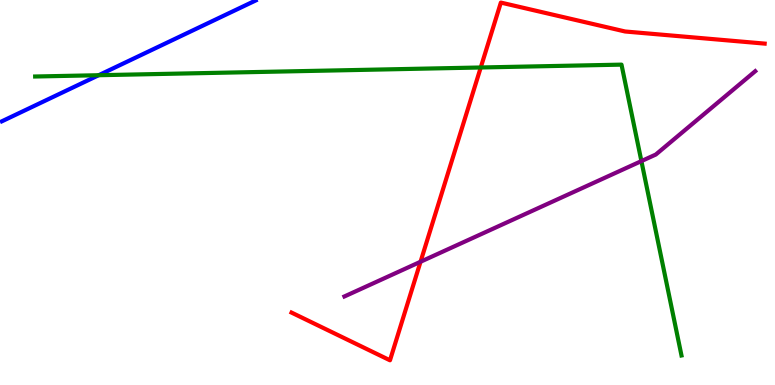[{'lines': ['blue', 'red'], 'intersections': []}, {'lines': ['green', 'red'], 'intersections': [{'x': 6.2, 'y': 8.25}]}, {'lines': ['purple', 'red'], 'intersections': [{'x': 5.43, 'y': 3.2}]}, {'lines': ['blue', 'green'], 'intersections': [{'x': 1.27, 'y': 8.05}]}, {'lines': ['blue', 'purple'], 'intersections': []}, {'lines': ['green', 'purple'], 'intersections': [{'x': 8.28, 'y': 5.82}]}]